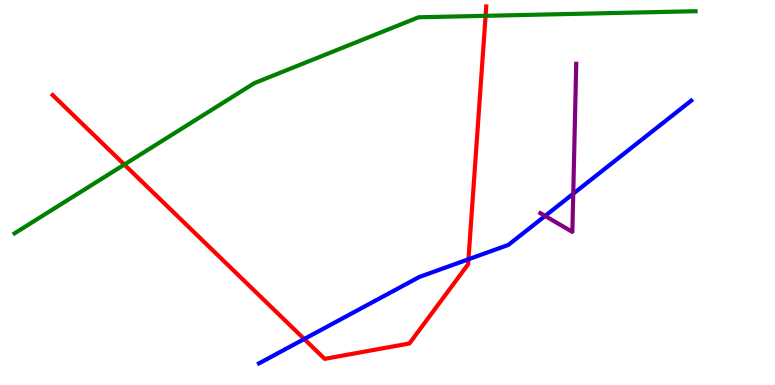[{'lines': ['blue', 'red'], 'intersections': [{'x': 3.93, 'y': 1.19}, {'x': 6.04, 'y': 3.27}]}, {'lines': ['green', 'red'], 'intersections': [{'x': 1.6, 'y': 5.73}, {'x': 6.27, 'y': 9.59}]}, {'lines': ['purple', 'red'], 'intersections': []}, {'lines': ['blue', 'green'], 'intersections': []}, {'lines': ['blue', 'purple'], 'intersections': [{'x': 7.03, 'y': 4.39}, {'x': 7.4, 'y': 4.97}]}, {'lines': ['green', 'purple'], 'intersections': []}]